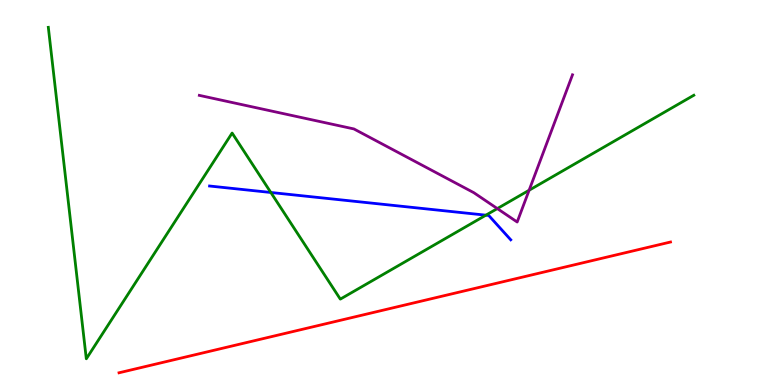[{'lines': ['blue', 'red'], 'intersections': []}, {'lines': ['green', 'red'], 'intersections': []}, {'lines': ['purple', 'red'], 'intersections': []}, {'lines': ['blue', 'green'], 'intersections': [{'x': 3.49, 'y': 5.0}, {'x': 6.27, 'y': 4.41}]}, {'lines': ['blue', 'purple'], 'intersections': []}, {'lines': ['green', 'purple'], 'intersections': [{'x': 6.42, 'y': 4.58}, {'x': 6.83, 'y': 5.06}]}]